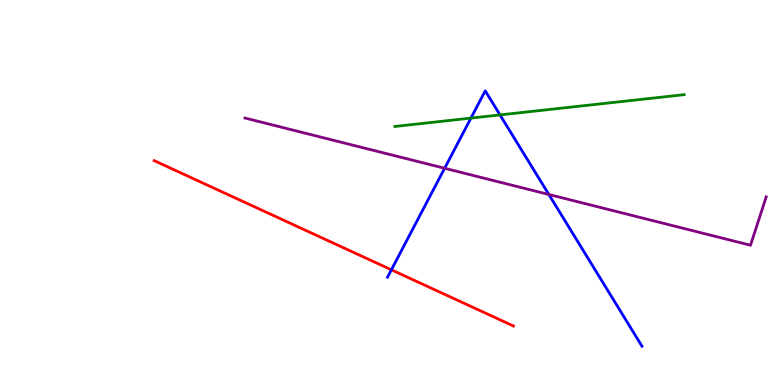[{'lines': ['blue', 'red'], 'intersections': [{'x': 5.05, 'y': 2.99}]}, {'lines': ['green', 'red'], 'intersections': []}, {'lines': ['purple', 'red'], 'intersections': []}, {'lines': ['blue', 'green'], 'intersections': [{'x': 6.08, 'y': 6.93}, {'x': 6.45, 'y': 7.02}]}, {'lines': ['blue', 'purple'], 'intersections': [{'x': 5.74, 'y': 5.63}, {'x': 7.08, 'y': 4.95}]}, {'lines': ['green', 'purple'], 'intersections': []}]